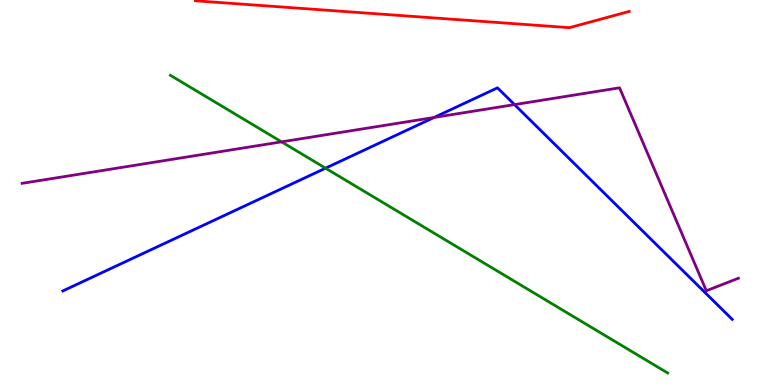[{'lines': ['blue', 'red'], 'intersections': []}, {'lines': ['green', 'red'], 'intersections': []}, {'lines': ['purple', 'red'], 'intersections': []}, {'lines': ['blue', 'green'], 'intersections': [{'x': 4.2, 'y': 5.63}]}, {'lines': ['blue', 'purple'], 'intersections': [{'x': 5.6, 'y': 6.95}, {'x': 6.64, 'y': 7.28}]}, {'lines': ['green', 'purple'], 'intersections': [{'x': 3.63, 'y': 6.32}]}]